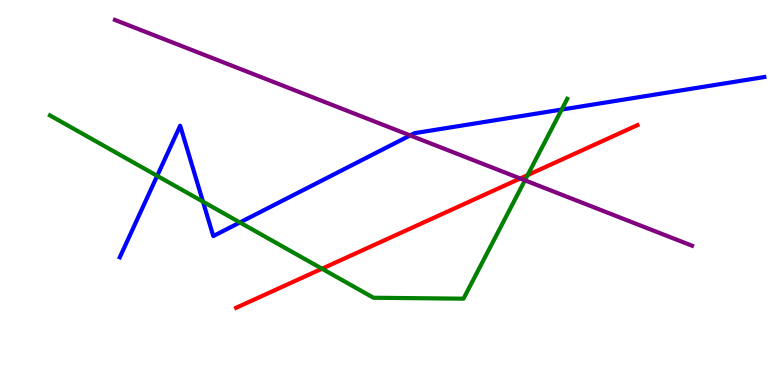[{'lines': ['blue', 'red'], 'intersections': []}, {'lines': ['green', 'red'], 'intersections': [{'x': 4.15, 'y': 3.02}, {'x': 6.81, 'y': 5.45}]}, {'lines': ['purple', 'red'], 'intersections': [{'x': 6.71, 'y': 5.36}]}, {'lines': ['blue', 'green'], 'intersections': [{'x': 2.03, 'y': 5.43}, {'x': 2.62, 'y': 4.76}, {'x': 3.1, 'y': 4.22}, {'x': 7.25, 'y': 7.15}]}, {'lines': ['blue', 'purple'], 'intersections': [{'x': 5.29, 'y': 6.48}]}, {'lines': ['green', 'purple'], 'intersections': [{'x': 6.77, 'y': 5.32}]}]